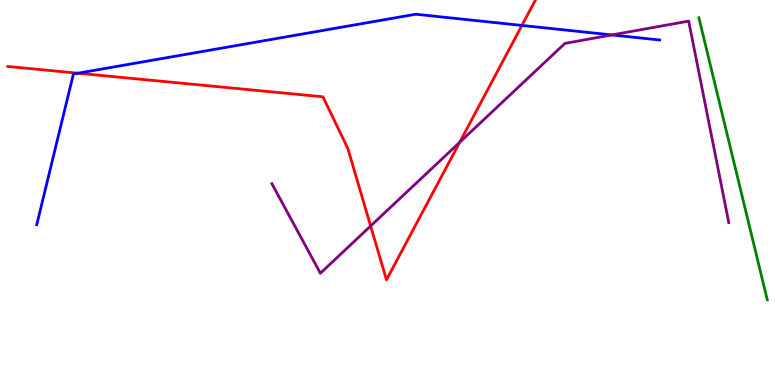[{'lines': ['blue', 'red'], 'intersections': [{'x': 1.01, 'y': 8.1}, {'x': 6.73, 'y': 9.34}]}, {'lines': ['green', 'red'], 'intersections': []}, {'lines': ['purple', 'red'], 'intersections': [{'x': 4.78, 'y': 4.13}, {'x': 5.93, 'y': 6.3}]}, {'lines': ['blue', 'green'], 'intersections': []}, {'lines': ['blue', 'purple'], 'intersections': [{'x': 7.9, 'y': 9.09}]}, {'lines': ['green', 'purple'], 'intersections': []}]